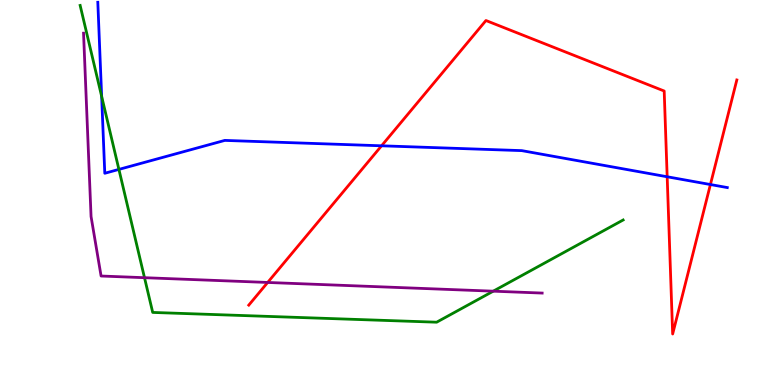[{'lines': ['blue', 'red'], 'intersections': [{'x': 4.92, 'y': 6.21}, {'x': 8.61, 'y': 5.41}, {'x': 9.17, 'y': 5.21}]}, {'lines': ['green', 'red'], 'intersections': []}, {'lines': ['purple', 'red'], 'intersections': [{'x': 3.45, 'y': 2.66}]}, {'lines': ['blue', 'green'], 'intersections': [{'x': 1.31, 'y': 7.5}, {'x': 1.53, 'y': 5.6}]}, {'lines': ['blue', 'purple'], 'intersections': []}, {'lines': ['green', 'purple'], 'intersections': [{'x': 1.86, 'y': 2.79}, {'x': 6.36, 'y': 2.44}]}]